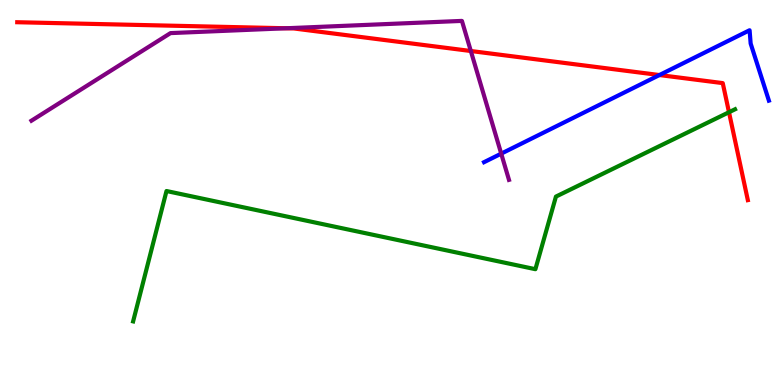[{'lines': ['blue', 'red'], 'intersections': [{'x': 8.51, 'y': 8.05}]}, {'lines': ['green', 'red'], 'intersections': [{'x': 9.41, 'y': 7.08}]}, {'lines': ['purple', 'red'], 'intersections': [{'x': 3.69, 'y': 9.27}, {'x': 6.08, 'y': 8.68}]}, {'lines': ['blue', 'green'], 'intersections': []}, {'lines': ['blue', 'purple'], 'intersections': [{'x': 6.47, 'y': 6.01}]}, {'lines': ['green', 'purple'], 'intersections': []}]